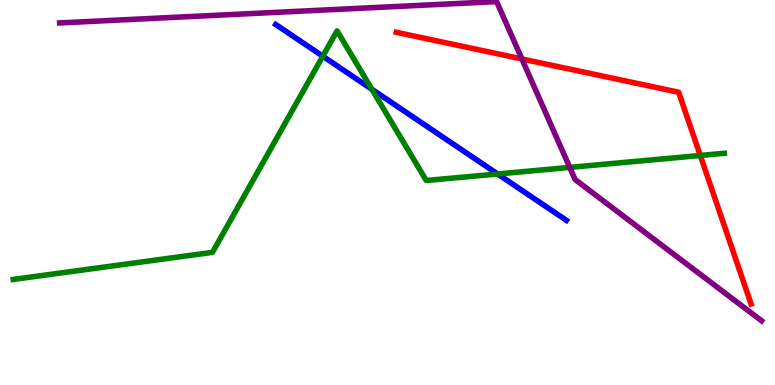[{'lines': ['blue', 'red'], 'intersections': []}, {'lines': ['green', 'red'], 'intersections': [{'x': 9.04, 'y': 5.96}]}, {'lines': ['purple', 'red'], 'intersections': [{'x': 6.73, 'y': 8.47}]}, {'lines': ['blue', 'green'], 'intersections': [{'x': 4.17, 'y': 8.54}, {'x': 4.8, 'y': 7.68}, {'x': 6.42, 'y': 5.48}]}, {'lines': ['blue', 'purple'], 'intersections': []}, {'lines': ['green', 'purple'], 'intersections': [{'x': 7.35, 'y': 5.65}]}]